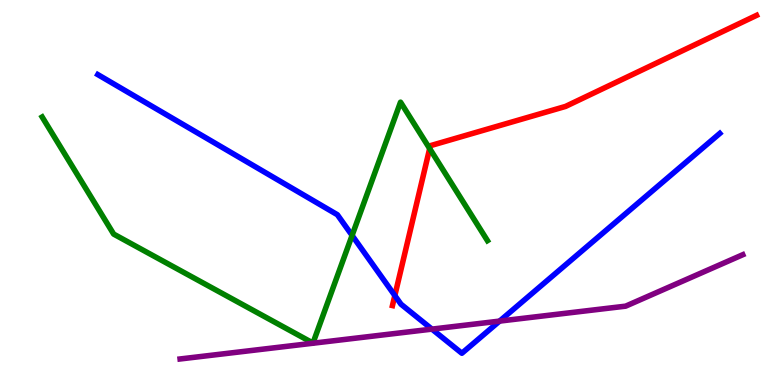[{'lines': ['blue', 'red'], 'intersections': [{'x': 5.09, 'y': 2.32}]}, {'lines': ['green', 'red'], 'intersections': [{'x': 5.54, 'y': 6.14}]}, {'lines': ['purple', 'red'], 'intersections': []}, {'lines': ['blue', 'green'], 'intersections': [{'x': 4.54, 'y': 3.88}]}, {'lines': ['blue', 'purple'], 'intersections': [{'x': 5.57, 'y': 1.45}, {'x': 6.45, 'y': 1.66}]}, {'lines': ['green', 'purple'], 'intersections': []}]